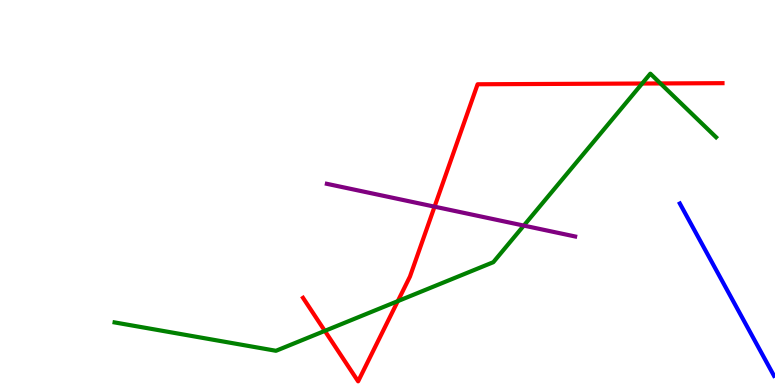[{'lines': ['blue', 'red'], 'intersections': []}, {'lines': ['green', 'red'], 'intersections': [{'x': 4.19, 'y': 1.41}, {'x': 5.13, 'y': 2.18}, {'x': 8.29, 'y': 7.83}, {'x': 8.52, 'y': 7.83}]}, {'lines': ['purple', 'red'], 'intersections': [{'x': 5.61, 'y': 4.63}]}, {'lines': ['blue', 'green'], 'intersections': []}, {'lines': ['blue', 'purple'], 'intersections': []}, {'lines': ['green', 'purple'], 'intersections': [{'x': 6.76, 'y': 4.14}]}]